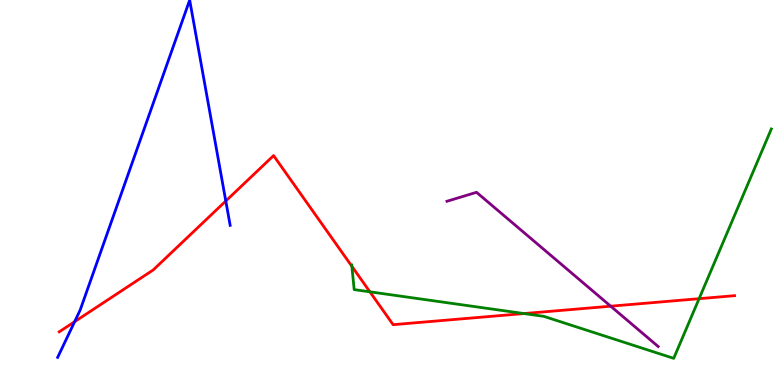[{'lines': ['blue', 'red'], 'intersections': [{'x': 0.963, 'y': 1.64}, {'x': 2.91, 'y': 4.78}]}, {'lines': ['green', 'red'], 'intersections': [{'x': 4.54, 'y': 3.08}, {'x': 4.77, 'y': 2.42}, {'x': 6.76, 'y': 1.86}, {'x': 9.02, 'y': 2.24}]}, {'lines': ['purple', 'red'], 'intersections': [{'x': 7.88, 'y': 2.05}]}, {'lines': ['blue', 'green'], 'intersections': []}, {'lines': ['blue', 'purple'], 'intersections': []}, {'lines': ['green', 'purple'], 'intersections': []}]